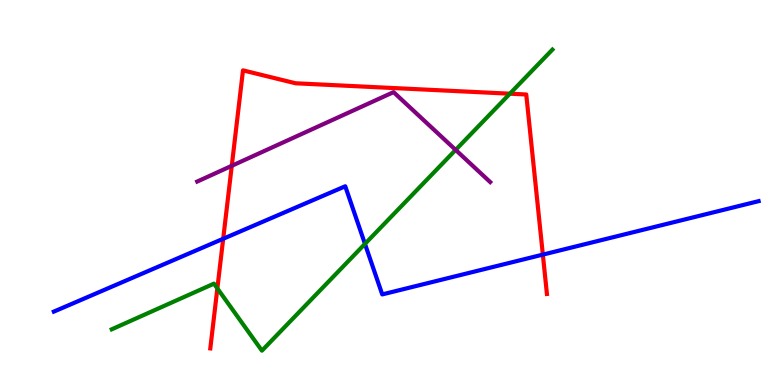[{'lines': ['blue', 'red'], 'intersections': [{'x': 2.88, 'y': 3.8}, {'x': 7.0, 'y': 3.39}]}, {'lines': ['green', 'red'], 'intersections': [{'x': 2.8, 'y': 2.51}, {'x': 6.58, 'y': 7.57}]}, {'lines': ['purple', 'red'], 'intersections': [{'x': 2.99, 'y': 5.69}]}, {'lines': ['blue', 'green'], 'intersections': [{'x': 4.71, 'y': 3.67}]}, {'lines': ['blue', 'purple'], 'intersections': []}, {'lines': ['green', 'purple'], 'intersections': [{'x': 5.88, 'y': 6.11}]}]